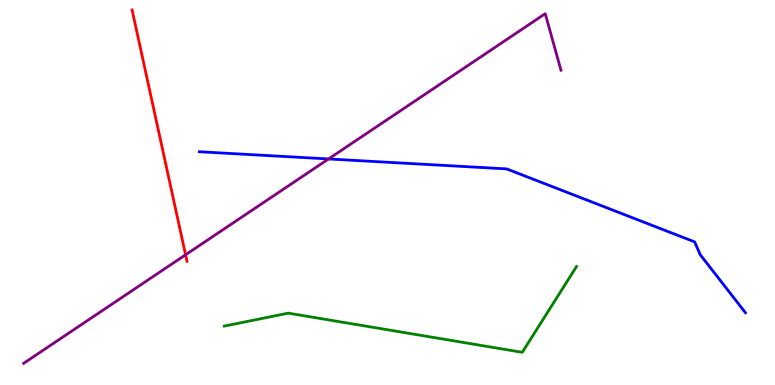[{'lines': ['blue', 'red'], 'intersections': []}, {'lines': ['green', 'red'], 'intersections': []}, {'lines': ['purple', 'red'], 'intersections': [{'x': 2.39, 'y': 3.38}]}, {'lines': ['blue', 'green'], 'intersections': []}, {'lines': ['blue', 'purple'], 'intersections': [{'x': 4.24, 'y': 5.87}]}, {'lines': ['green', 'purple'], 'intersections': []}]